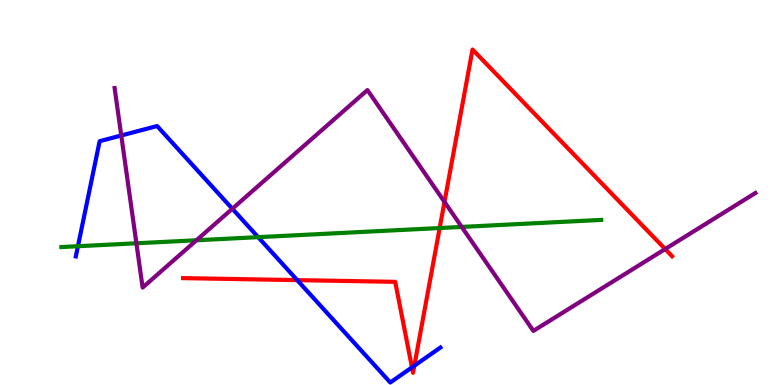[{'lines': ['blue', 'red'], 'intersections': [{'x': 3.83, 'y': 2.72}, {'x': 5.32, 'y': 0.458}, {'x': 5.35, 'y': 0.501}]}, {'lines': ['green', 'red'], 'intersections': [{'x': 5.67, 'y': 4.08}]}, {'lines': ['purple', 'red'], 'intersections': [{'x': 5.74, 'y': 4.76}, {'x': 8.58, 'y': 3.53}]}, {'lines': ['blue', 'green'], 'intersections': [{'x': 1.01, 'y': 3.6}, {'x': 3.33, 'y': 3.84}]}, {'lines': ['blue', 'purple'], 'intersections': [{'x': 1.56, 'y': 6.48}, {'x': 3.0, 'y': 4.58}]}, {'lines': ['green', 'purple'], 'intersections': [{'x': 1.76, 'y': 3.68}, {'x': 2.53, 'y': 3.76}, {'x': 5.96, 'y': 4.11}]}]